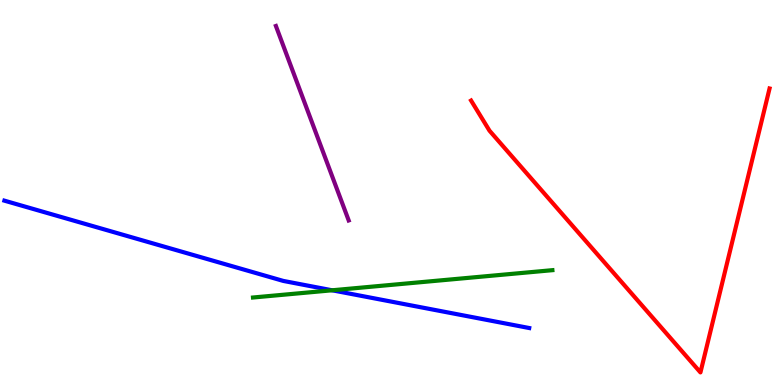[{'lines': ['blue', 'red'], 'intersections': []}, {'lines': ['green', 'red'], 'intersections': []}, {'lines': ['purple', 'red'], 'intersections': []}, {'lines': ['blue', 'green'], 'intersections': [{'x': 4.29, 'y': 2.46}]}, {'lines': ['blue', 'purple'], 'intersections': []}, {'lines': ['green', 'purple'], 'intersections': []}]